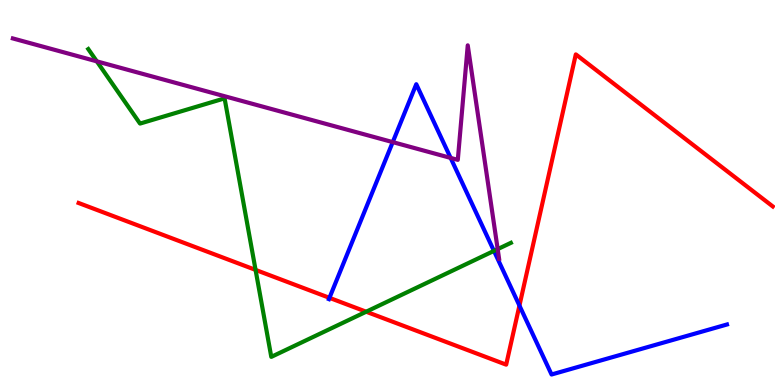[{'lines': ['blue', 'red'], 'intersections': [{'x': 4.25, 'y': 2.26}, {'x': 6.7, 'y': 2.06}]}, {'lines': ['green', 'red'], 'intersections': [{'x': 3.3, 'y': 2.99}, {'x': 4.72, 'y': 1.9}]}, {'lines': ['purple', 'red'], 'intersections': []}, {'lines': ['blue', 'green'], 'intersections': [{'x': 6.37, 'y': 3.48}]}, {'lines': ['blue', 'purple'], 'intersections': [{'x': 5.07, 'y': 6.31}, {'x': 5.81, 'y': 5.9}]}, {'lines': ['green', 'purple'], 'intersections': [{'x': 1.25, 'y': 8.41}, {'x': 6.42, 'y': 3.53}]}]